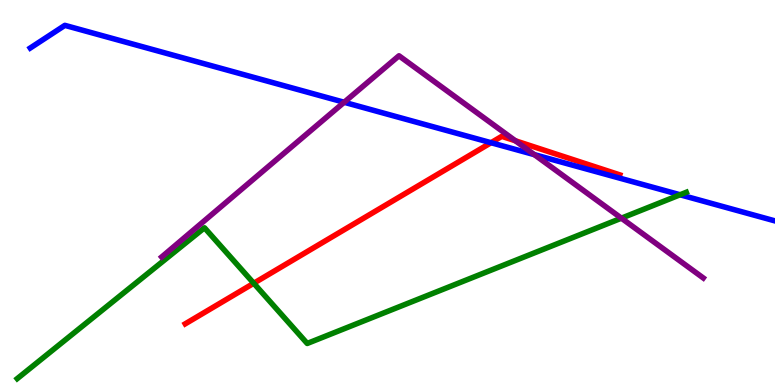[{'lines': ['blue', 'red'], 'intersections': [{'x': 6.34, 'y': 6.29}]}, {'lines': ['green', 'red'], 'intersections': [{'x': 3.27, 'y': 2.64}]}, {'lines': ['purple', 'red'], 'intersections': [{'x': 6.65, 'y': 6.34}]}, {'lines': ['blue', 'green'], 'intersections': [{'x': 8.78, 'y': 4.94}]}, {'lines': ['blue', 'purple'], 'intersections': [{'x': 4.44, 'y': 7.34}, {'x': 6.9, 'y': 5.98}]}, {'lines': ['green', 'purple'], 'intersections': [{'x': 8.02, 'y': 4.33}]}]